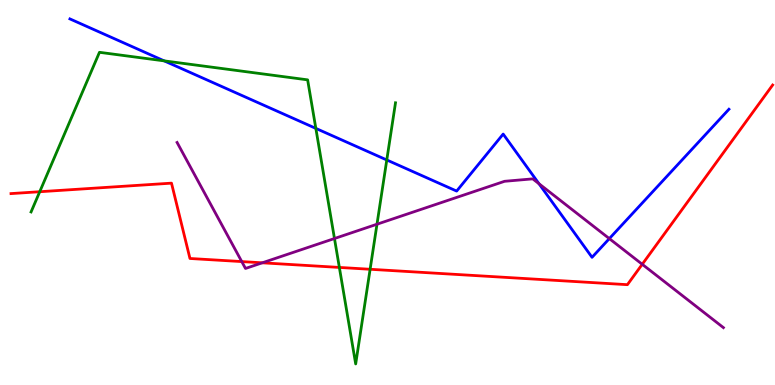[{'lines': ['blue', 'red'], 'intersections': []}, {'lines': ['green', 'red'], 'intersections': [{'x': 0.513, 'y': 5.02}, {'x': 4.38, 'y': 3.05}, {'x': 4.78, 'y': 3.01}]}, {'lines': ['purple', 'red'], 'intersections': [{'x': 3.12, 'y': 3.21}, {'x': 3.38, 'y': 3.17}, {'x': 8.29, 'y': 3.14}]}, {'lines': ['blue', 'green'], 'intersections': [{'x': 2.12, 'y': 8.42}, {'x': 4.08, 'y': 6.67}, {'x': 4.99, 'y': 5.84}]}, {'lines': ['blue', 'purple'], 'intersections': [{'x': 6.95, 'y': 5.23}, {'x': 7.86, 'y': 3.8}]}, {'lines': ['green', 'purple'], 'intersections': [{'x': 4.32, 'y': 3.8}, {'x': 4.86, 'y': 4.18}]}]